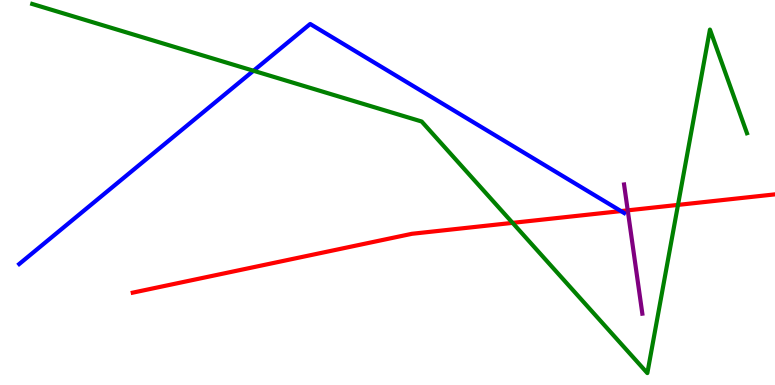[{'lines': ['blue', 'red'], 'intersections': [{'x': 8.01, 'y': 4.52}]}, {'lines': ['green', 'red'], 'intersections': [{'x': 6.61, 'y': 4.21}, {'x': 8.75, 'y': 4.68}]}, {'lines': ['purple', 'red'], 'intersections': [{'x': 8.1, 'y': 4.54}]}, {'lines': ['blue', 'green'], 'intersections': [{'x': 3.27, 'y': 8.16}]}, {'lines': ['blue', 'purple'], 'intersections': []}, {'lines': ['green', 'purple'], 'intersections': []}]